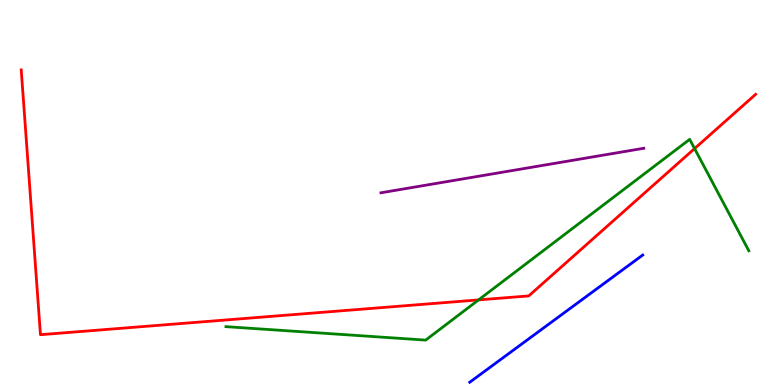[{'lines': ['blue', 'red'], 'intersections': []}, {'lines': ['green', 'red'], 'intersections': [{'x': 6.17, 'y': 2.21}, {'x': 8.96, 'y': 6.14}]}, {'lines': ['purple', 'red'], 'intersections': []}, {'lines': ['blue', 'green'], 'intersections': []}, {'lines': ['blue', 'purple'], 'intersections': []}, {'lines': ['green', 'purple'], 'intersections': []}]